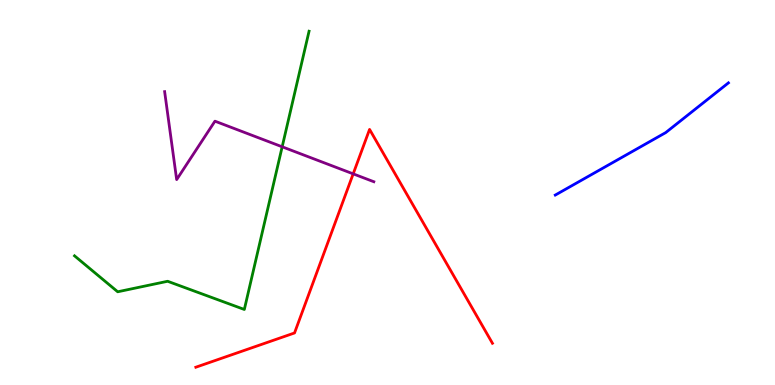[{'lines': ['blue', 'red'], 'intersections': []}, {'lines': ['green', 'red'], 'intersections': []}, {'lines': ['purple', 'red'], 'intersections': [{'x': 4.56, 'y': 5.48}]}, {'lines': ['blue', 'green'], 'intersections': []}, {'lines': ['blue', 'purple'], 'intersections': []}, {'lines': ['green', 'purple'], 'intersections': [{'x': 3.64, 'y': 6.19}]}]